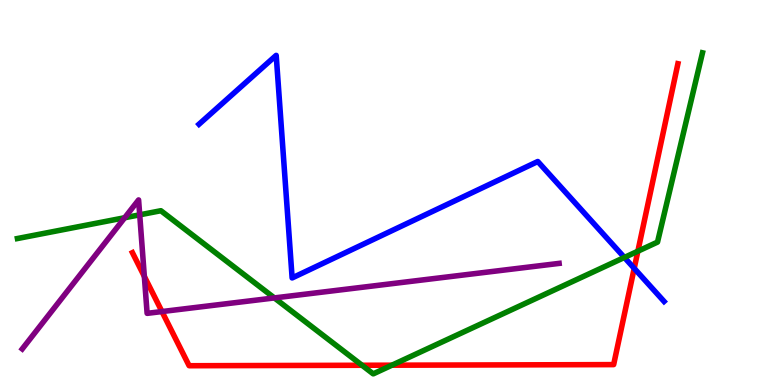[{'lines': ['blue', 'red'], 'intersections': [{'x': 8.18, 'y': 3.03}]}, {'lines': ['green', 'red'], 'intersections': [{'x': 4.67, 'y': 0.512}, {'x': 5.06, 'y': 0.514}, {'x': 8.23, 'y': 3.48}]}, {'lines': ['purple', 'red'], 'intersections': [{'x': 1.86, 'y': 2.82}, {'x': 2.09, 'y': 1.91}]}, {'lines': ['blue', 'green'], 'intersections': [{'x': 8.06, 'y': 3.31}]}, {'lines': ['blue', 'purple'], 'intersections': []}, {'lines': ['green', 'purple'], 'intersections': [{'x': 1.61, 'y': 4.34}, {'x': 1.8, 'y': 4.42}, {'x': 3.54, 'y': 2.26}]}]